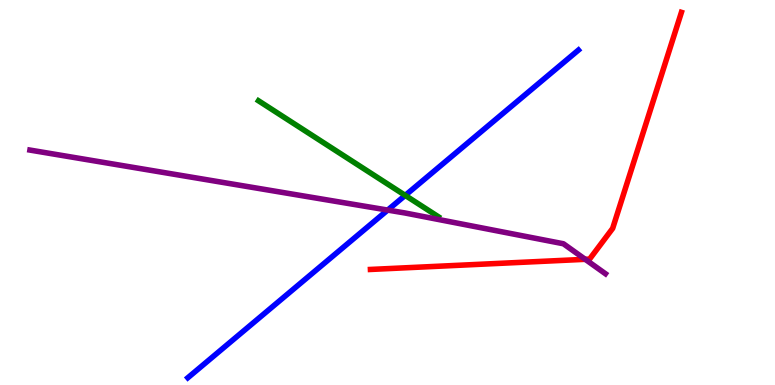[{'lines': ['blue', 'red'], 'intersections': []}, {'lines': ['green', 'red'], 'intersections': []}, {'lines': ['purple', 'red'], 'intersections': [{'x': 7.55, 'y': 3.26}]}, {'lines': ['blue', 'green'], 'intersections': [{'x': 5.23, 'y': 4.93}]}, {'lines': ['blue', 'purple'], 'intersections': [{'x': 5.0, 'y': 4.54}]}, {'lines': ['green', 'purple'], 'intersections': []}]